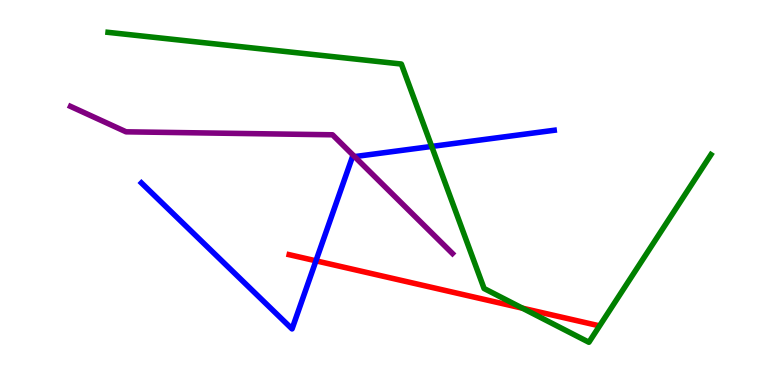[{'lines': ['blue', 'red'], 'intersections': [{'x': 4.08, 'y': 3.23}]}, {'lines': ['green', 'red'], 'intersections': [{'x': 6.74, 'y': 2.0}]}, {'lines': ['purple', 'red'], 'intersections': []}, {'lines': ['blue', 'green'], 'intersections': [{'x': 5.57, 'y': 6.2}]}, {'lines': ['blue', 'purple'], 'intersections': [{'x': 4.57, 'y': 5.93}]}, {'lines': ['green', 'purple'], 'intersections': []}]